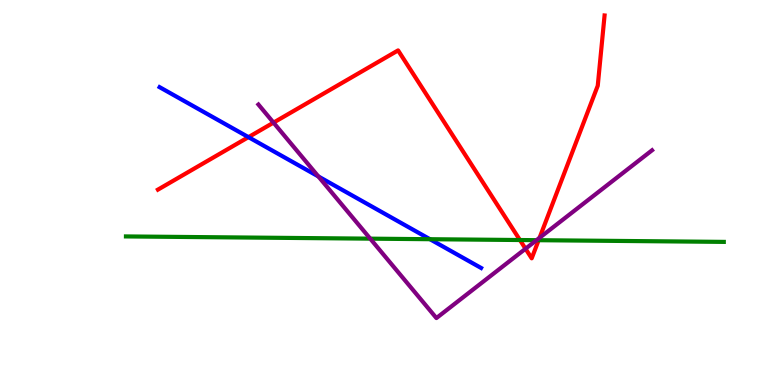[{'lines': ['blue', 'red'], 'intersections': [{'x': 3.21, 'y': 6.44}]}, {'lines': ['green', 'red'], 'intersections': [{'x': 6.71, 'y': 3.77}, {'x': 6.95, 'y': 3.76}]}, {'lines': ['purple', 'red'], 'intersections': [{'x': 3.53, 'y': 6.81}, {'x': 6.78, 'y': 3.54}, {'x': 6.96, 'y': 3.82}]}, {'lines': ['blue', 'green'], 'intersections': [{'x': 5.55, 'y': 3.79}]}, {'lines': ['blue', 'purple'], 'intersections': [{'x': 4.11, 'y': 5.42}]}, {'lines': ['green', 'purple'], 'intersections': [{'x': 4.78, 'y': 3.8}, {'x': 6.92, 'y': 3.76}]}]